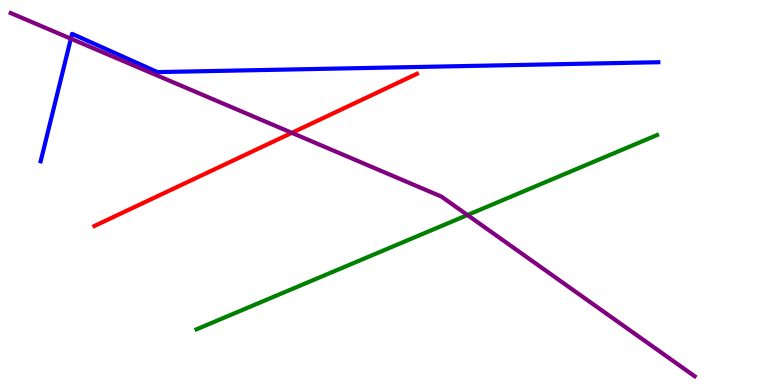[{'lines': ['blue', 'red'], 'intersections': []}, {'lines': ['green', 'red'], 'intersections': []}, {'lines': ['purple', 'red'], 'intersections': [{'x': 3.77, 'y': 6.55}]}, {'lines': ['blue', 'green'], 'intersections': []}, {'lines': ['blue', 'purple'], 'intersections': [{'x': 0.914, 'y': 9.0}]}, {'lines': ['green', 'purple'], 'intersections': [{'x': 6.03, 'y': 4.41}]}]